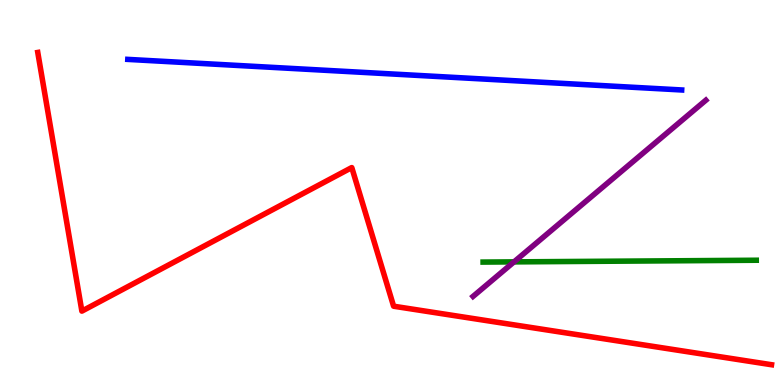[{'lines': ['blue', 'red'], 'intersections': []}, {'lines': ['green', 'red'], 'intersections': []}, {'lines': ['purple', 'red'], 'intersections': []}, {'lines': ['blue', 'green'], 'intersections': []}, {'lines': ['blue', 'purple'], 'intersections': []}, {'lines': ['green', 'purple'], 'intersections': [{'x': 6.63, 'y': 3.2}]}]